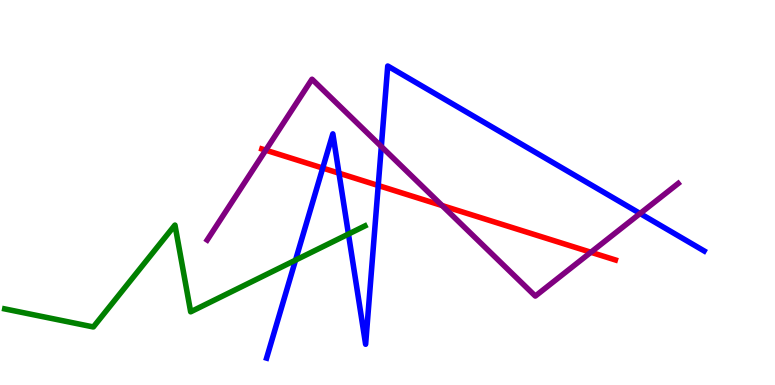[{'lines': ['blue', 'red'], 'intersections': [{'x': 4.16, 'y': 5.63}, {'x': 4.37, 'y': 5.5}, {'x': 4.88, 'y': 5.18}]}, {'lines': ['green', 'red'], 'intersections': []}, {'lines': ['purple', 'red'], 'intersections': [{'x': 3.43, 'y': 6.1}, {'x': 5.7, 'y': 4.66}, {'x': 7.62, 'y': 3.45}]}, {'lines': ['blue', 'green'], 'intersections': [{'x': 3.81, 'y': 3.24}, {'x': 4.5, 'y': 3.92}]}, {'lines': ['blue', 'purple'], 'intersections': [{'x': 4.92, 'y': 6.19}, {'x': 8.26, 'y': 4.45}]}, {'lines': ['green', 'purple'], 'intersections': []}]